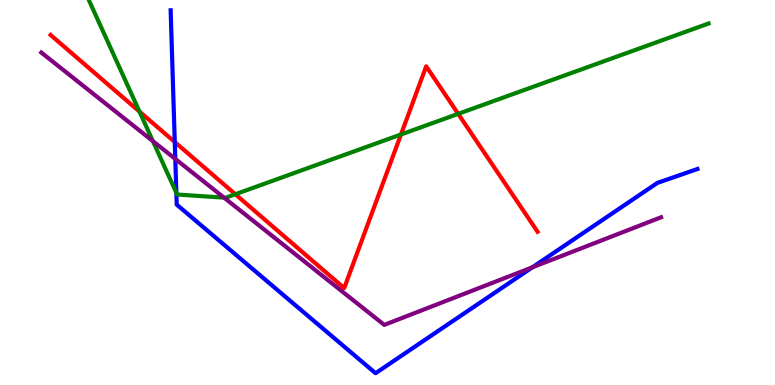[{'lines': ['blue', 'red'], 'intersections': [{'x': 2.26, 'y': 6.31}]}, {'lines': ['green', 'red'], 'intersections': [{'x': 1.8, 'y': 7.1}, {'x': 3.04, 'y': 4.95}, {'x': 5.17, 'y': 6.51}, {'x': 5.91, 'y': 7.04}]}, {'lines': ['purple', 'red'], 'intersections': []}, {'lines': ['blue', 'green'], 'intersections': [{'x': 2.28, 'y': 4.99}]}, {'lines': ['blue', 'purple'], 'intersections': [{'x': 2.26, 'y': 5.87}, {'x': 6.87, 'y': 3.06}]}, {'lines': ['green', 'purple'], 'intersections': [{'x': 1.97, 'y': 6.33}, {'x': 2.89, 'y': 4.87}]}]